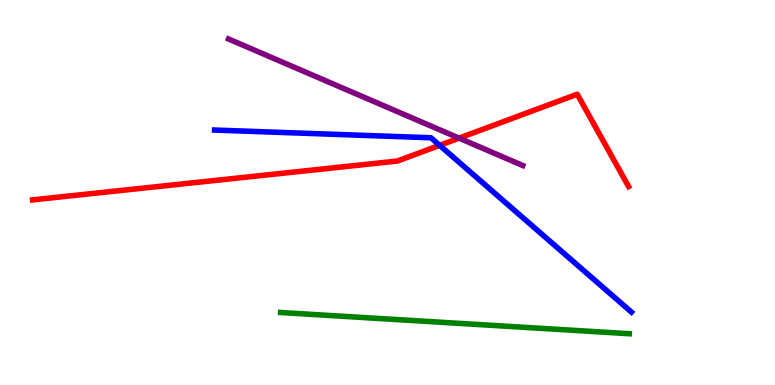[{'lines': ['blue', 'red'], 'intersections': [{'x': 5.67, 'y': 6.22}]}, {'lines': ['green', 'red'], 'intersections': []}, {'lines': ['purple', 'red'], 'intersections': [{'x': 5.92, 'y': 6.41}]}, {'lines': ['blue', 'green'], 'intersections': []}, {'lines': ['blue', 'purple'], 'intersections': []}, {'lines': ['green', 'purple'], 'intersections': []}]